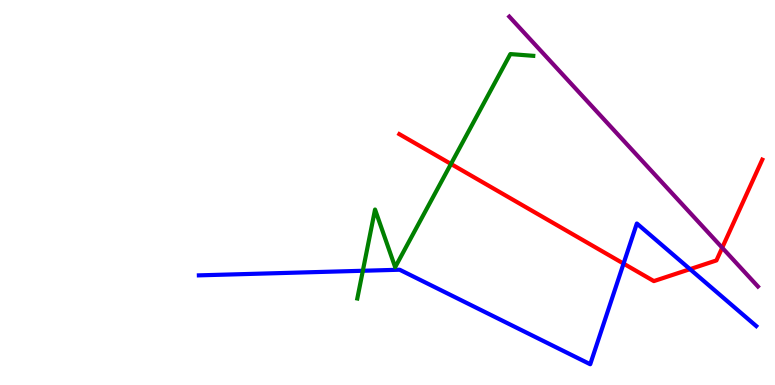[{'lines': ['blue', 'red'], 'intersections': [{'x': 8.05, 'y': 3.15}, {'x': 8.9, 'y': 3.01}]}, {'lines': ['green', 'red'], 'intersections': [{'x': 5.82, 'y': 5.74}]}, {'lines': ['purple', 'red'], 'intersections': [{'x': 9.32, 'y': 3.57}]}, {'lines': ['blue', 'green'], 'intersections': [{'x': 4.68, 'y': 2.97}]}, {'lines': ['blue', 'purple'], 'intersections': []}, {'lines': ['green', 'purple'], 'intersections': []}]